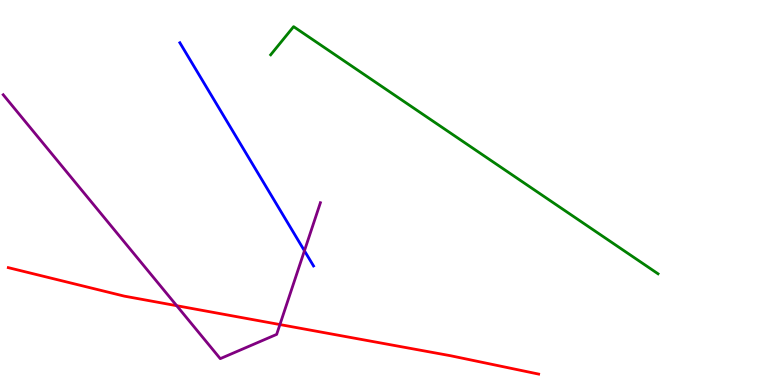[{'lines': ['blue', 'red'], 'intersections': []}, {'lines': ['green', 'red'], 'intersections': []}, {'lines': ['purple', 'red'], 'intersections': [{'x': 2.28, 'y': 2.06}, {'x': 3.61, 'y': 1.57}]}, {'lines': ['blue', 'green'], 'intersections': []}, {'lines': ['blue', 'purple'], 'intersections': [{'x': 3.93, 'y': 3.49}]}, {'lines': ['green', 'purple'], 'intersections': []}]